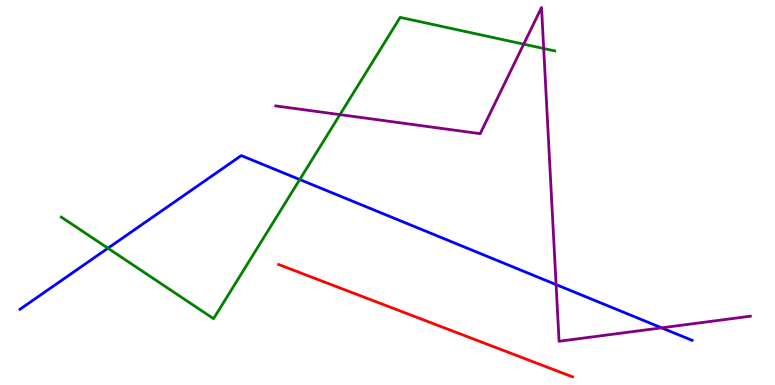[{'lines': ['blue', 'red'], 'intersections': []}, {'lines': ['green', 'red'], 'intersections': []}, {'lines': ['purple', 'red'], 'intersections': []}, {'lines': ['blue', 'green'], 'intersections': [{'x': 1.39, 'y': 3.55}, {'x': 3.87, 'y': 5.34}]}, {'lines': ['blue', 'purple'], 'intersections': [{'x': 7.18, 'y': 2.61}, {'x': 8.54, 'y': 1.48}]}, {'lines': ['green', 'purple'], 'intersections': [{'x': 4.39, 'y': 7.02}, {'x': 6.76, 'y': 8.85}, {'x': 7.02, 'y': 8.74}]}]